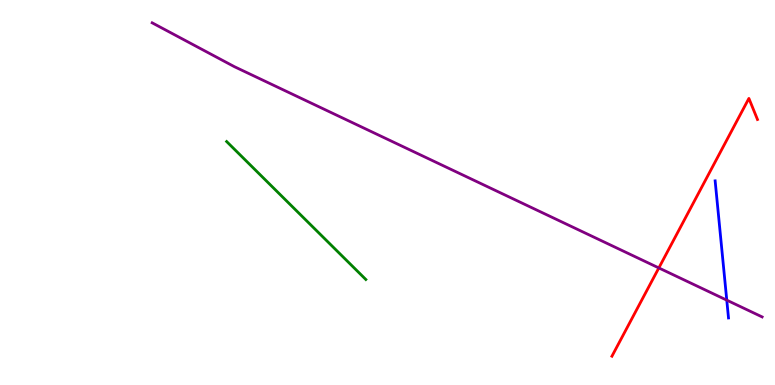[{'lines': ['blue', 'red'], 'intersections': []}, {'lines': ['green', 'red'], 'intersections': []}, {'lines': ['purple', 'red'], 'intersections': [{'x': 8.5, 'y': 3.04}]}, {'lines': ['blue', 'green'], 'intersections': []}, {'lines': ['blue', 'purple'], 'intersections': [{'x': 9.38, 'y': 2.2}]}, {'lines': ['green', 'purple'], 'intersections': []}]